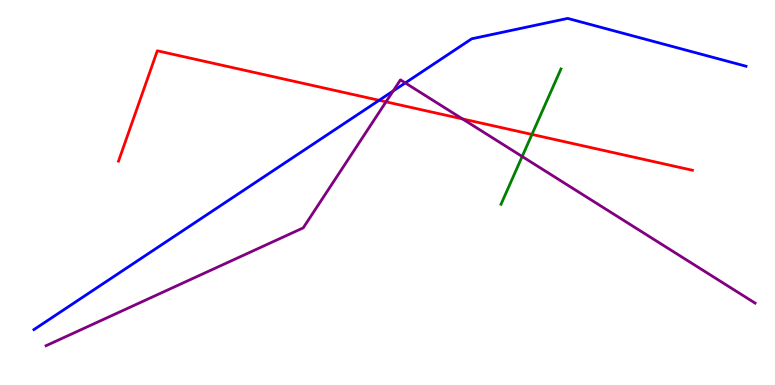[{'lines': ['blue', 'red'], 'intersections': [{'x': 4.89, 'y': 7.39}]}, {'lines': ['green', 'red'], 'intersections': [{'x': 6.86, 'y': 6.51}]}, {'lines': ['purple', 'red'], 'intersections': [{'x': 4.98, 'y': 7.35}, {'x': 5.97, 'y': 6.91}]}, {'lines': ['blue', 'green'], 'intersections': []}, {'lines': ['blue', 'purple'], 'intersections': [{'x': 5.07, 'y': 7.64}, {'x': 5.23, 'y': 7.85}]}, {'lines': ['green', 'purple'], 'intersections': [{'x': 6.74, 'y': 5.94}]}]